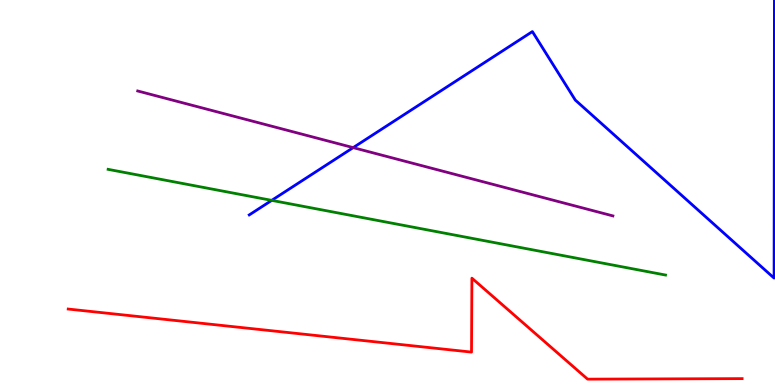[{'lines': ['blue', 'red'], 'intersections': []}, {'lines': ['green', 'red'], 'intersections': []}, {'lines': ['purple', 'red'], 'intersections': []}, {'lines': ['blue', 'green'], 'intersections': [{'x': 3.51, 'y': 4.8}]}, {'lines': ['blue', 'purple'], 'intersections': [{'x': 4.56, 'y': 6.17}]}, {'lines': ['green', 'purple'], 'intersections': []}]